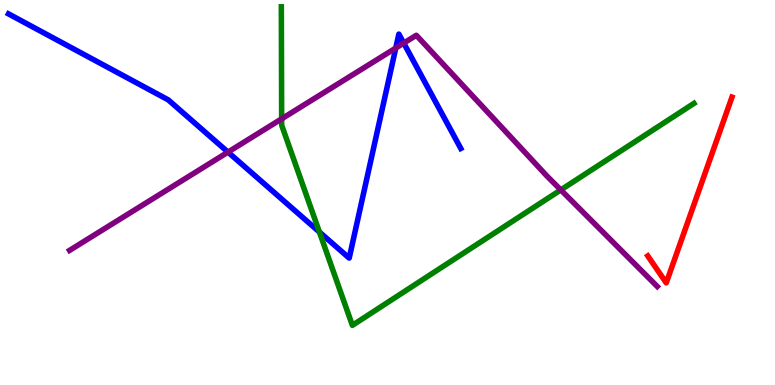[{'lines': ['blue', 'red'], 'intersections': []}, {'lines': ['green', 'red'], 'intersections': []}, {'lines': ['purple', 'red'], 'intersections': []}, {'lines': ['blue', 'green'], 'intersections': [{'x': 4.12, 'y': 3.97}]}, {'lines': ['blue', 'purple'], 'intersections': [{'x': 2.94, 'y': 6.05}, {'x': 5.11, 'y': 8.75}, {'x': 5.21, 'y': 8.88}]}, {'lines': ['green', 'purple'], 'intersections': [{'x': 3.63, 'y': 6.91}, {'x': 7.24, 'y': 5.07}]}]